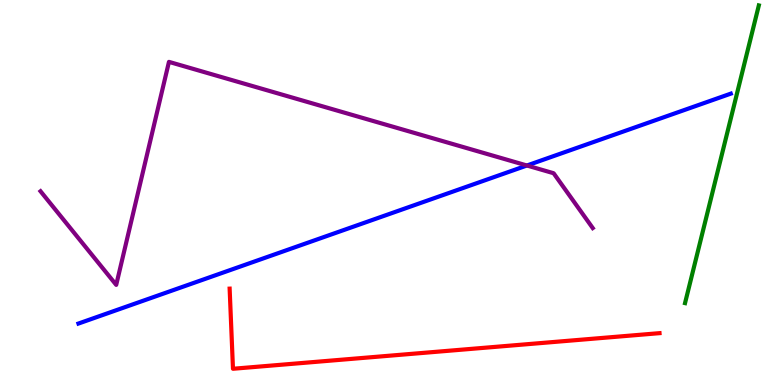[{'lines': ['blue', 'red'], 'intersections': []}, {'lines': ['green', 'red'], 'intersections': []}, {'lines': ['purple', 'red'], 'intersections': []}, {'lines': ['blue', 'green'], 'intersections': []}, {'lines': ['blue', 'purple'], 'intersections': [{'x': 6.8, 'y': 5.7}]}, {'lines': ['green', 'purple'], 'intersections': []}]